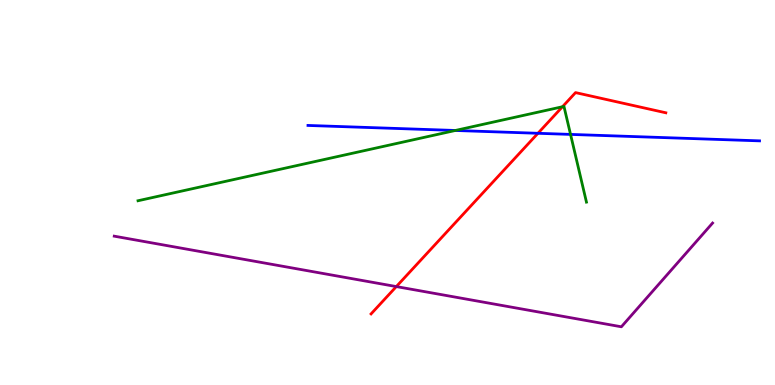[{'lines': ['blue', 'red'], 'intersections': [{'x': 6.94, 'y': 6.54}]}, {'lines': ['green', 'red'], 'intersections': [{'x': 7.26, 'y': 7.23}]}, {'lines': ['purple', 'red'], 'intersections': [{'x': 5.11, 'y': 2.56}]}, {'lines': ['blue', 'green'], 'intersections': [{'x': 5.88, 'y': 6.61}, {'x': 7.36, 'y': 6.51}]}, {'lines': ['blue', 'purple'], 'intersections': []}, {'lines': ['green', 'purple'], 'intersections': []}]